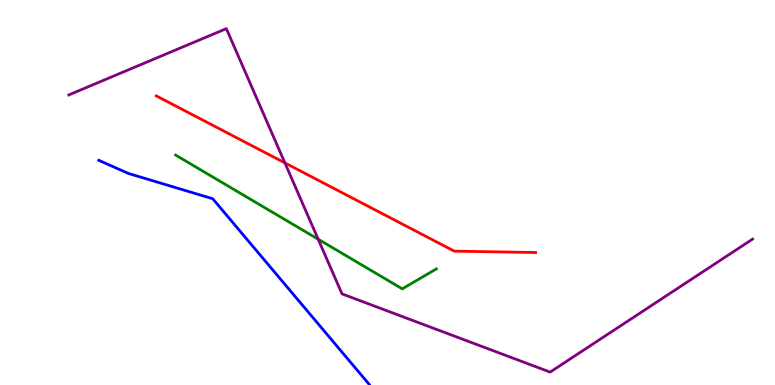[{'lines': ['blue', 'red'], 'intersections': []}, {'lines': ['green', 'red'], 'intersections': []}, {'lines': ['purple', 'red'], 'intersections': [{'x': 3.68, 'y': 5.77}]}, {'lines': ['blue', 'green'], 'intersections': []}, {'lines': ['blue', 'purple'], 'intersections': []}, {'lines': ['green', 'purple'], 'intersections': [{'x': 4.11, 'y': 3.79}]}]